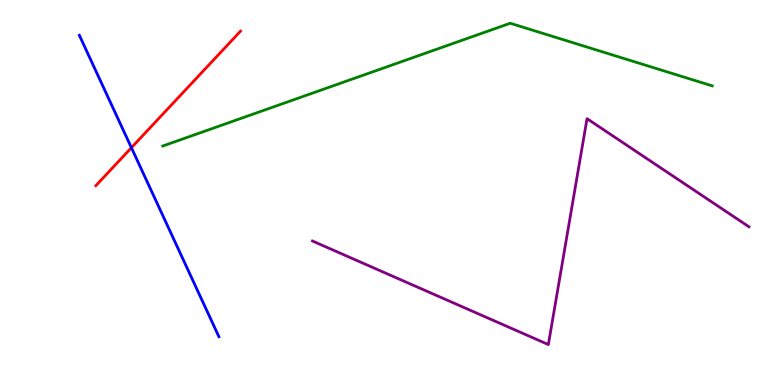[{'lines': ['blue', 'red'], 'intersections': [{'x': 1.7, 'y': 6.16}]}, {'lines': ['green', 'red'], 'intersections': []}, {'lines': ['purple', 'red'], 'intersections': []}, {'lines': ['blue', 'green'], 'intersections': []}, {'lines': ['blue', 'purple'], 'intersections': []}, {'lines': ['green', 'purple'], 'intersections': []}]